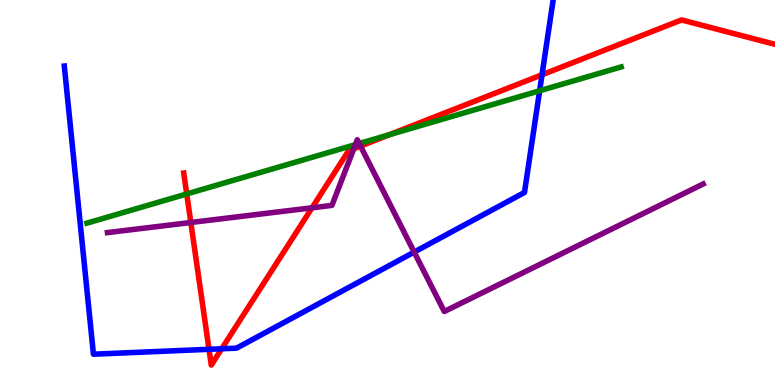[{'lines': ['blue', 'red'], 'intersections': [{'x': 2.7, 'y': 0.927}, {'x': 2.86, 'y': 0.941}, {'x': 6.99, 'y': 8.06}]}, {'lines': ['green', 'red'], 'intersections': [{'x': 2.41, 'y': 4.96}, {'x': 5.03, 'y': 6.5}]}, {'lines': ['purple', 'red'], 'intersections': [{'x': 2.46, 'y': 4.22}, {'x': 4.03, 'y': 4.6}, {'x': 4.57, 'y': 6.14}, {'x': 4.65, 'y': 6.21}]}, {'lines': ['blue', 'green'], 'intersections': [{'x': 6.96, 'y': 7.64}]}, {'lines': ['blue', 'purple'], 'intersections': [{'x': 5.34, 'y': 3.45}]}, {'lines': ['green', 'purple'], 'intersections': [{'x': 4.59, 'y': 6.24}, {'x': 4.63, 'y': 6.27}]}]